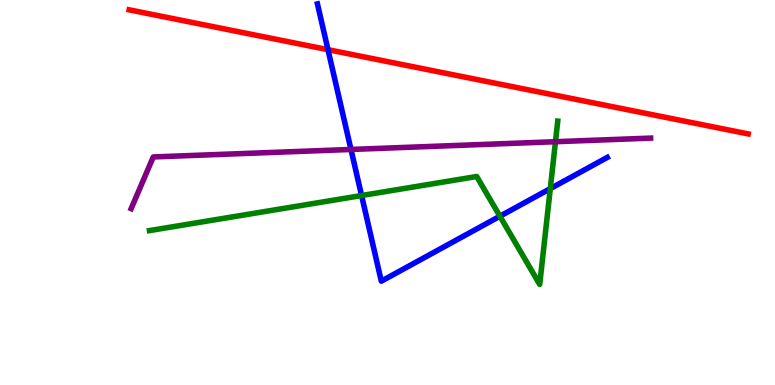[{'lines': ['blue', 'red'], 'intersections': [{'x': 4.23, 'y': 8.71}]}, {'lines': ['green', 'red'], 'intersections': []}, {'lines': ['purple', 'red'], 'intersections': []}, {'lines': ['blue', 'green'], 'intersections': [{'x': 4.67, 'y': 4.92}, {'x': 6.45, 'y': 4.38}, {'x': 7.1, 'y': 5.1}]}, {'lines': ['blue', 'purple'], 'intersections': [{'x': 4.53, 'y': 6.12}]}, {'lines': ['green', 'purple'], 'intersections': [{'x': 7.17, 'y': 6.32}]}]